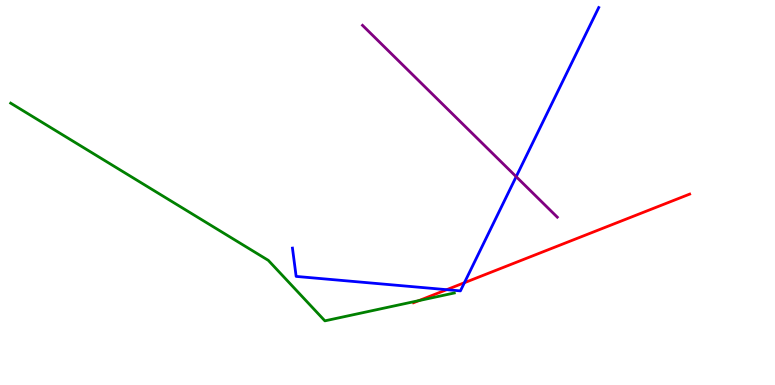[{'lines': ['blue', 'red'], 'intersections': [{'x': 5.76, 'y': 2.48}, {'x': 5.99, 'y': 2.66}]}, {'lines': ['green', 'red'], 'intersections': [{'x': 5.41, 'y': 2.19}]}, {'lines': ['purple', 'red'], 'intersections': []}, {'lines': ['blue', 'green'], 'intersections': []}, {'lines': ['blue', 'purple'], 'intersections': [{'x': 6.66, 'y': 5.41}]}, {'lines': ['green', 'purple'], 'intersections': []}]